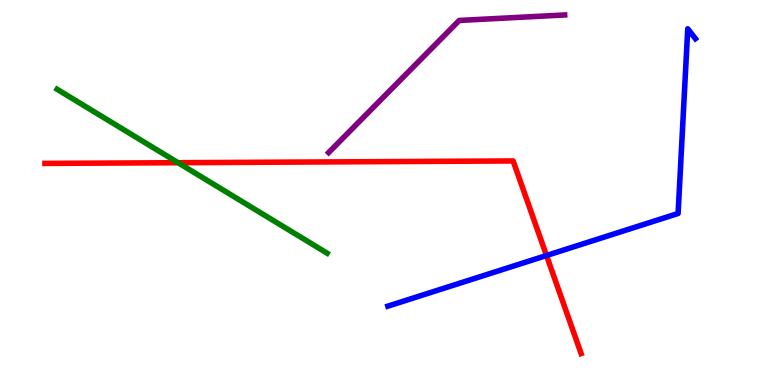[{'lines': ['blue', 'red'], 'intersections': [{'x': 7.05, 'y': 3.36}]}, {'lines': ['green', 'red'], 'intersections': [{'x': 2.3, 'y': 5.77}]}, {'lines': ['purple', 'red'], 'intersections': []}, {'lines': ['blue', 'green'], 'intersections': []}, {'lines': ['blue', 'purple'], 'intersections': []}, {'lines': ['green', 'purple'], 'intersections': []}]